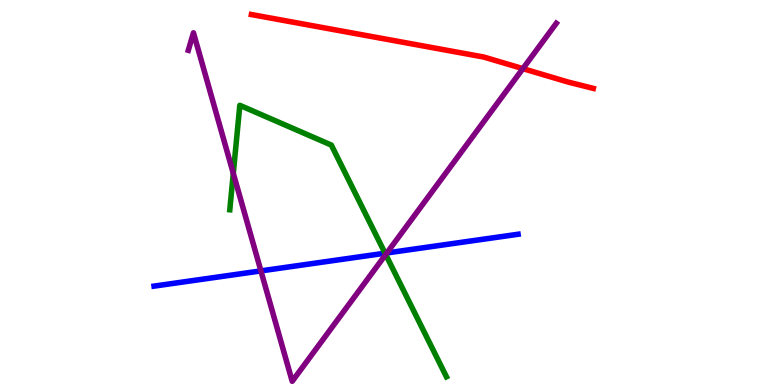[{'lines': ['blue', 'red'], 'intersections': []}, {'lines': ['green', 'red'], 'intersections': []}, {'lines': ['purple', 'red'], 'intersections': [{'x': 6.75, 'y': 8.22}]}, {'lines': ['blue', 'green'], 'intersections': [{'x': 4.97, 'y': 3.42}]}, {'lines': ['blue', 'purple'], 'intersections': [{'x': 3.37, 'y': 2.96}, {'x': 4.99, 'y': 3.43}]}, {'lines': ['green', 'purple'], 'intersections': [{'x': 3.01, 'y': 5.5}, {'x': 4.98, 'y': 3.39}]}]